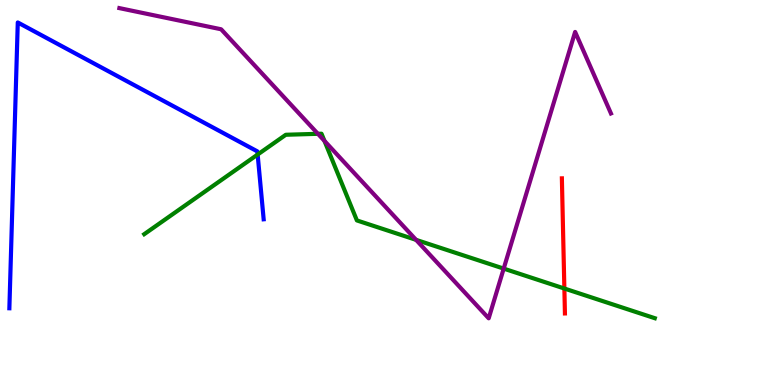[{'lines': ['blue', 'red'], 'intersections': []}, {'lines': ['green', 'red'], 'intersections': [{'x': 7.28, 'y': 2.51}]}, {'lines': ['purple', 'red'], 'intersections': []}, {'lines': ['blue', 'green'], 'intersections': [{'x': 3.32, 'y': 5.99}]}, {'lines': ['blue', 'purple'], 'intersections': []}, {'lines': ['green', 'purple'], 'intersections': [{'x': 4.1, 'y': 6.52}, {'x': 4.19, 'y': 6.34}, {'x': 5.37, 'y': 3.77}, {'x': 6.5, 'y': 3.02}]}]